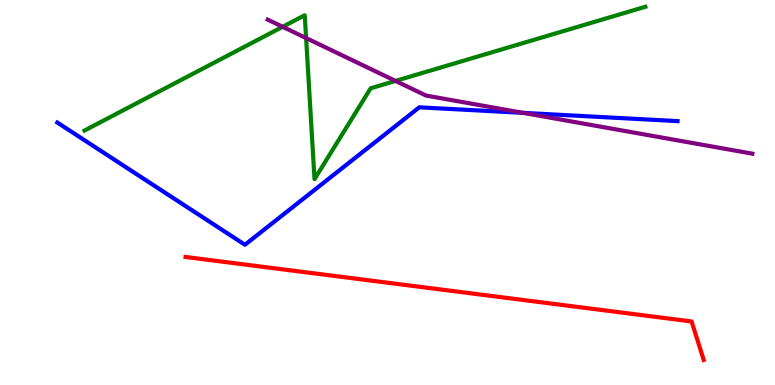[{'lines': ['blue', 'red'], 'intersections': []}, {'lines': ['green', 'red'], 'intersections': []}, {'lines': ['purple', 'red'], 'intersections': []}, {'lines': ['blue', 'green'], 'intersections': []}, {'lines': ['blue', 'purple'], 'intersections': [{'x': 6.75, 'y': 7.07}]}, {'lines': ['green', 'purple'], 'intersections': [{'x': 3.65, 'y': 9.3}, {'x': 3.95, 'y': 9.01}, {'x': 5.1, 'y': 7.9}]}]